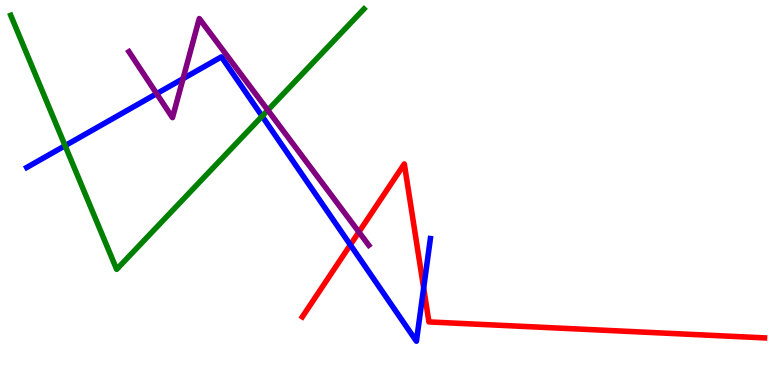[{'lines': ['blue', 'red'], 'intersections': [{'x': 4.52, 'y': 3.64}, {'x': 5.47, 'y': 2.52}]}, {'lines': ['green', 'red'], 'intersections': []}, {'lines': ['purple', 'red'], 'intersections': [{'x': 4.63, 'y': 3.97}]}, {'lines': ['blue', 'green'], 'intersections': [{'x': 0.84, 'y': 6.22}, {'x': 3.38, 'y': 6.98}]}, {'lines': ['blue', 'purple'], 'intersections': [{'x': 2.02, 'y': 7.57}, {'x': 2.36, 'y': 7.96}]}, {'lines': ['green', 'purple'], 'intersections': [{'x': 3.46, 'y': 7.14}]}]